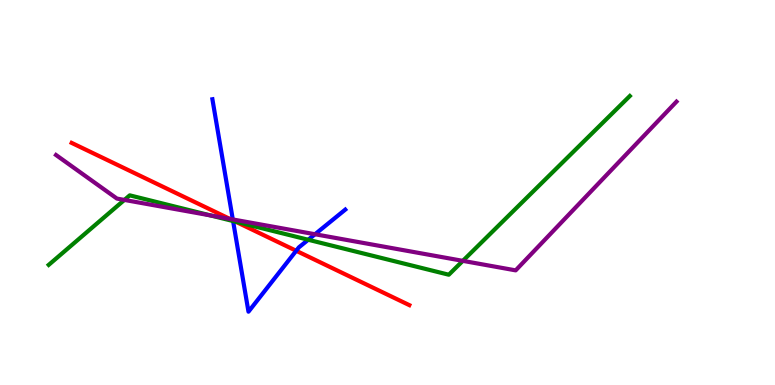[{'lines': ['blue', 'red'], 'intersections': [{'x': 3.01, 'y': 4.28}, {'x': 3.82, 'y': 3.49}]}, {'lines': ['green', 'red'], 'intersections': [{'x': 3.04, 'y': 4.24}]}, {'lines': ['purple', 'red'], 'intersections': [{'x': 2.97, 'y': 4.31}]}, {'lines': ['blue', 'green'], 'intersections': [{'x': 3.01, 'y': 4.26}, {'x': 3.98, 'y': 3.77}]}, {'lines': ['blue', 'purple'], 'intersections': [{'x': 3.0, 'y': 4.3}, {'x': 4.06, 'y': 3.92}]}, {'lines': ['green', 'purple'], 'intersections': [{'x': 1.61, 'y': 4.81}, {'x': 2.72, 'y': 4.4}, {'x': 5.97, 'y': 3.22}]}]